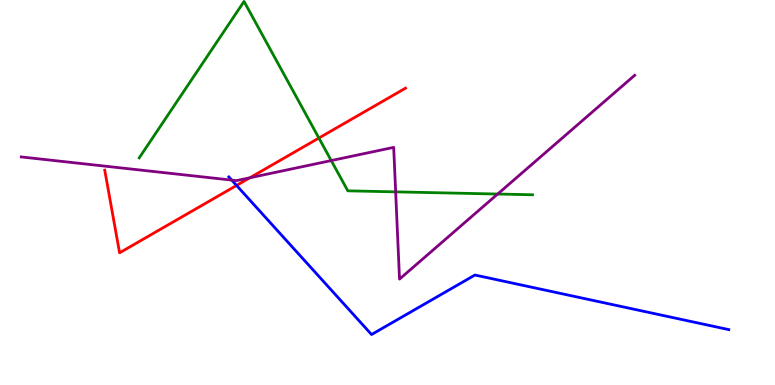[{'lines': ['blue', 'red'], 'intersections': [{'x': 3.05, 'y': 5.18}]}, {'lines': ['green', 'red'], 'intersections': [{'x': 4.11, 'y': 6.41}]}, {'lines': ['purple', 'red'], 'intersections': [{'x': 3.22, 'y': 5.38}]}, {'lines': ['blue', 'green'], 'intersections': []}, {'lines': ['blue', 'purple'], 'intersections': [{'x': 2.99, 'y': 5.32}]}, {'lines': ['green', 'purple'], 'intersections': [{'x': 4.27, 'y': 5.83}, {'x': 5.11, 'y': 5.02}, {'x': 6.42, 'y': 4.96}]}]